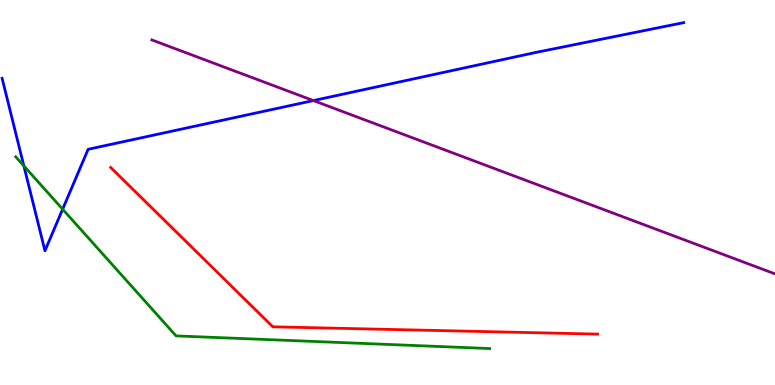[{'lines': ['blue', 'red'], 'intersections': []}, {'lines': ['green', 'red'], 'intersections': []}, {'lines': ['purple', 'red'], 'intersections': []}, {'lines': ['blue', 'green'], 'intersections': [{'x': 0.308, 'y': 5.69}, {'x': 0.808, 'y': 4.57}]}, {'lines': ['blue', 'purple'], 'intersections': [{'x': 4.04, 'y': 7.39}]}, {'lines': ['green', 'purple'], 'intersections': []}]